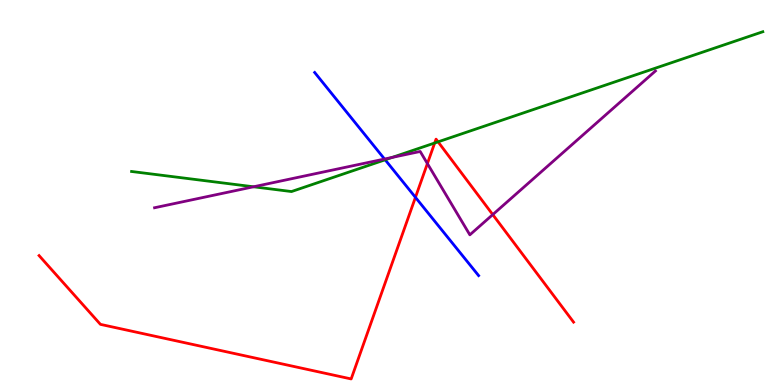[{'lines': ['blue', 'red'], 'intersections': [{'x': 5.36, 'y': 4.87}]}, {'lines': ['green', 'red'], 'intersections': [{'x': 5.61, 'y': 6.29}, {'x': 5.65, 'y': 6.32}]}, {'lines': ['purple', 'red'], 'intersections': [{'x': 5.51, 'y': 5.75}, {'x': 6.36, 'y': 4.43}]}, {'lines': ['blue', 'green'], 'intersections': [{'x': 4.97, 'y': 5.85}]}, {'lines': ['blue', 'purple'], 'intersections': [{'x': 4.96, 'y': 5.87}]}, {'lines': ['green', 'purple'], 'intersections': [{'x': 3.27, 'y': 5.15}, {'x': 5.06, 'y': 5.91}]}]